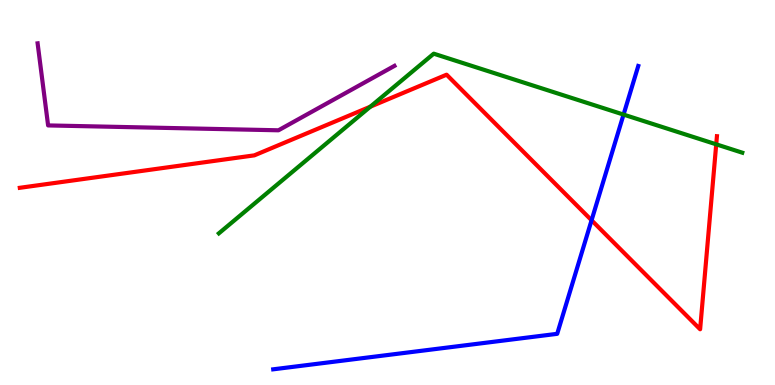[{'lines': ['blue', 'red'], 'intersections': [{'x': 7.63, 'y': 4.28}]}, {'lines': ['green', 'red'], 'intersections': [{'x': 4.78, 'y': 7.23}, {'x': 9.24, 'y': 6.25}]}, {'lines': ['purple', 'red'], 'intersections': []}, {'lines': ['blue', 'green'], 'intersections': [{'x': 8.05, 'y': 7.02}]}, {'lines': ['blue', 'purple'], 'intersections': []}, {'lines': ['green', 'purple'], 'intersections': []}]